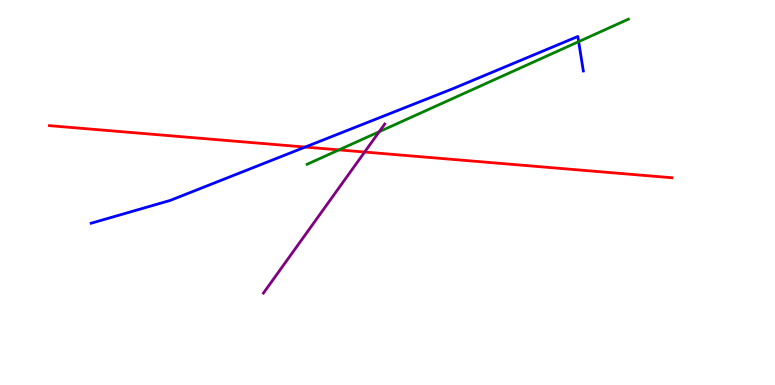[{'lines': ['blue', 'red'], 'intersections': [{'x': 3.94, 'y': 6.18}]}, {'lines': ['green', 'red'], 'intersections': [{'x': 4.37, 'y': 6.11}]}, {'lines': ['purple', 'red'], 'intersections': [{'x': 4.71, 'y': 6.05}]}, {'lines': ['blue', 'green'], 'intersections': [{'x': 7.47, 'y': 8.92}]}, {'lines': ['blue', 'purple'], 'intersections': []}, {'lines': ['green', 'purple'], 'intersections': [{'x': 4.89, 'y': 6.58}]}]